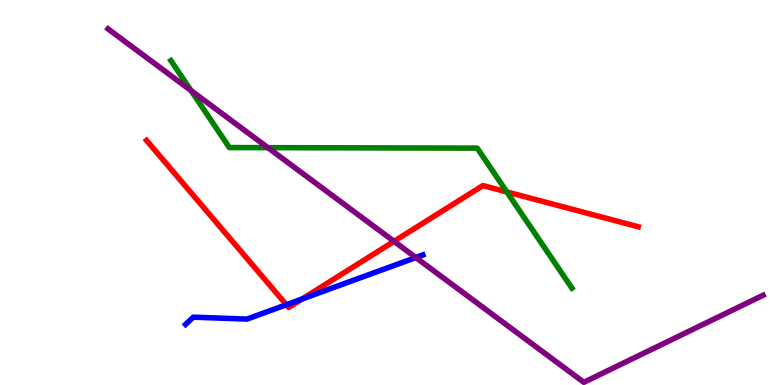[{'lines': ['blue', 'red'], 'intersections': [{'x': 3.7, 'y': 2.08}, {'x': 3.9, 'y': 2.24}]}, {'lines': ['green', 'red'], 'intersections': [{'x': 6.54, 'y': 5.02}]}, {'lines': ['purple', 'red'], 'intersections': [{'x': 5.08, 'y': 3.73}]}, {'lines': ['blue', 'green'], 'intersections': []}, {'lines': ['blue', 'purple'], 'intersections': [{'x': 5.37, 'y': 3.31}]}, {'lines': ['green', 'purple'], 'intersections': [{'x': 2.47, 'y': 7.65}, {'x': 3.46, 'y': 6.16}]}]